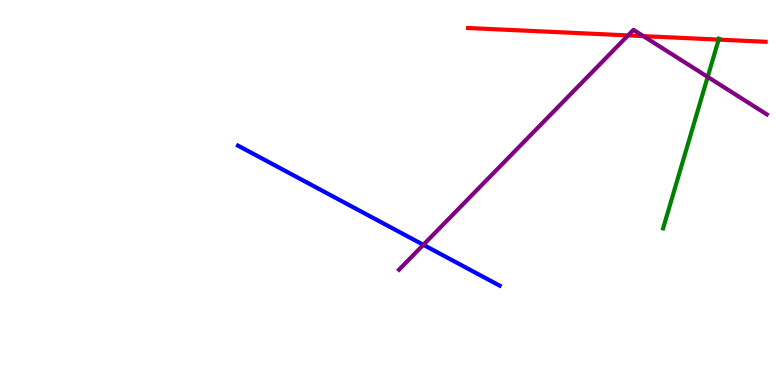[{'lines': ['blue', 'red'], 'intersections': []}, {'lines': ['green', 'red'], 'intersections': [{'x': 9.27, 'y': 8.97}]}, {'lines': ['purple', 'red'], 'intersections': [{'x': 8.1, 'y': 9.08}, {'x': 8.3, 'y': 9.06}]}, {'lines': ['blue', 'green'], 'intersections': []}, {'lines': ['blue', 'purple'], 'intersections': [{'x': 5.46, 'y': 3.64}]}, {'lines': ['green', 'purple'], 'intersections': [{'x': 9.13, 'y': 8.0}]}]